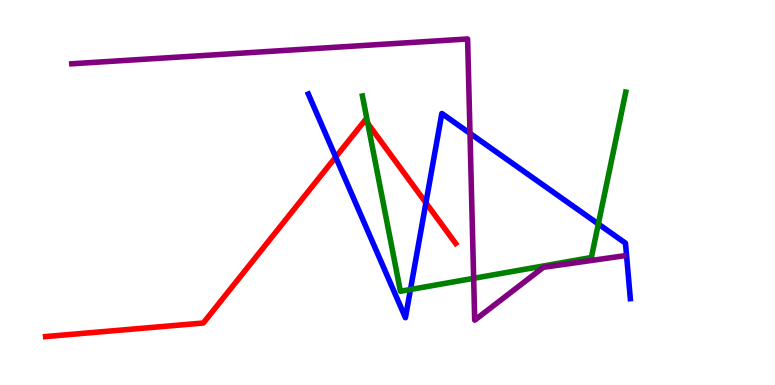[{'lines': ['blue', 'red'], 'intersections': [{'x': 4.33, 'y': 5.92}, {'x': 5.5, 'y': 4.73}]}, {'lines': ['green', 'red'], 'intersections': [{'x': 4.75, 'y': 6.79}]}, {'lines': ['purple', 'red'], 'intersections': []}, {'lines': ['blue', 'green'], 'intersections': [{'x': 5.3, 'y': 2.48}, {'x': 7.72, 'y': 4.18}]}, {'lines': ['blue', 'purple'], 'intersections': [{'x': 6.06, 'y': 6.54}]}, {'lines': ['green', 'purple'], 'intersections': [{'x': 6.11, 'y': 2.77}]}]